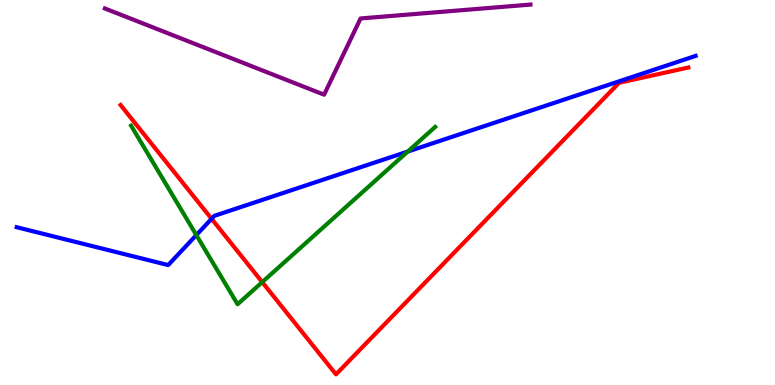[{'lines': ['blue', 'red'], 'intersections': [{'x': 2.73, 'y': 4.32}]}, {'lines': ['green', 'red'], 'intersections': [{'x': 3.38, 'y': 2.67}]}, {'lines': ['purple', 'red'], 'intersections': []}, {'lines': ['blue', 'green'], 'intersections': [{'x': 2.53, 'y': 3.89}, {'x': 5.26, 'y': 6.06}]}, {'lines': ['blue', 'purple'], 'intersections': []}, {'lines': ['green', 'purple'], 'intersections': []}]